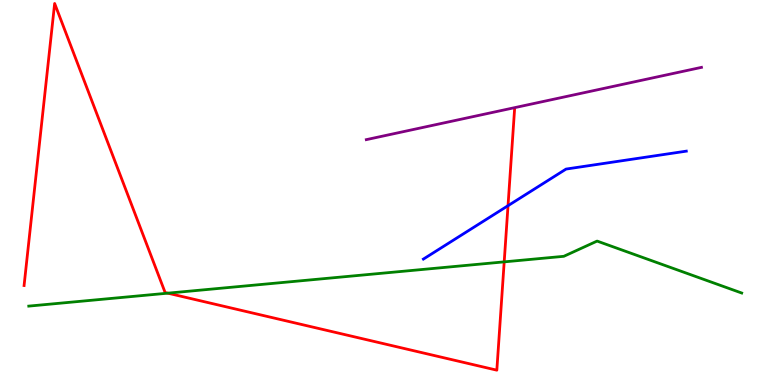[{'lines': ['blue', 'red'], 'intersections': [{'x': 6.56, 'y': 4.66}]}, {'lines': ['green', 'red'], 'intersections': [{'x': 2.17, 'y': 2.39}, {'x': 6.51, 'y': 3.2}]}, {'lines': ['purple', 'red'], 'intersections': []}, {'lines': ['blue', 'green'], 'intersections': []}, {'lines': ['blue', 'purple'], 'intersections': []}, {'lines': ['green', 'purple'], 'intersections': []}]